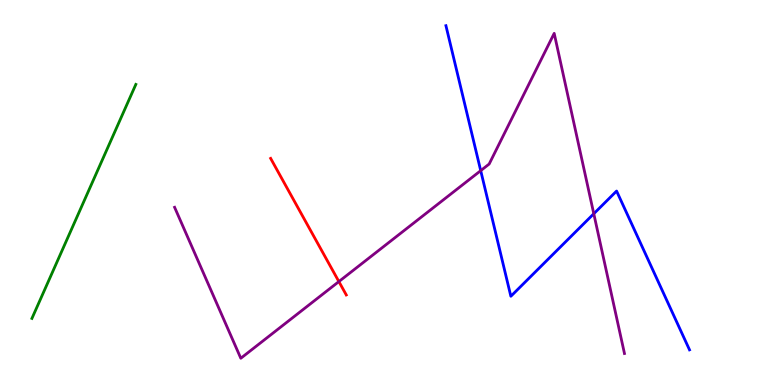[{'lines': ['blue', 'red'], 'intersections': []}, {'lines': ['green', 'red'], 'intersections': []}, {'lines': ['purple', 'red'], 'intersections': [{'x': 4.37, 'y': 2.69}]}, {'lines': ['blue', 'green'], 'intersections': []}, {'lines': ['blue', 'purple'], 'intersections': [{'x': 6.2, 'y': 5.57}, {'x': 7.66, 'y': 4.45}]}, {'lines': ['green', 'purple'], 'intersections': []}]